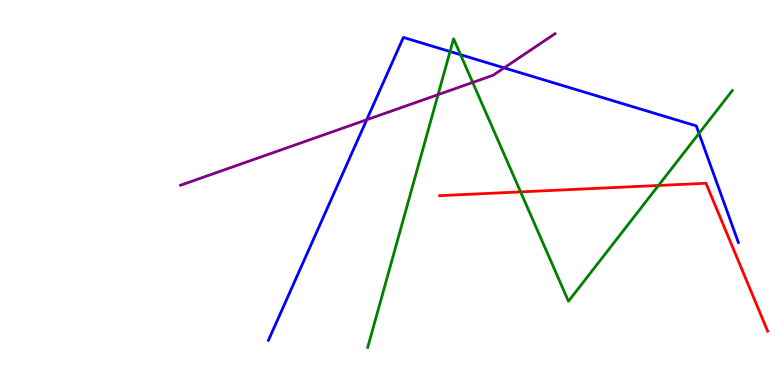[{'lines': ['blue', 'red'], 'intersections': []}, {'lines': ['green', 'red'], 'intersections': [{'x': 6.72, 'y': 5.02}, {'x': 8.5, 'y': 5.18}]}, {'lines': ['purple', 'red'], 'intersections': []}, {'lines': ['blue', 'green'], 'intersections': [{'x': 5.81, 'y': 8.66}, {'x': 5.94, 'y': 8.58}, {'x': 9.02, 'y': 6.54}]}, {'lines': ['blue', 'purple'], 'intersections': [{'x': 4.73, 'y': 6.89}, {'x': 6.5, 'y': 8.24}]}, {'lines': ['green', 'purple'], 'intersections': [{'x': 5.65, 'y': 7.54}, {'x': 6.1, 'y': 7.86}]}]